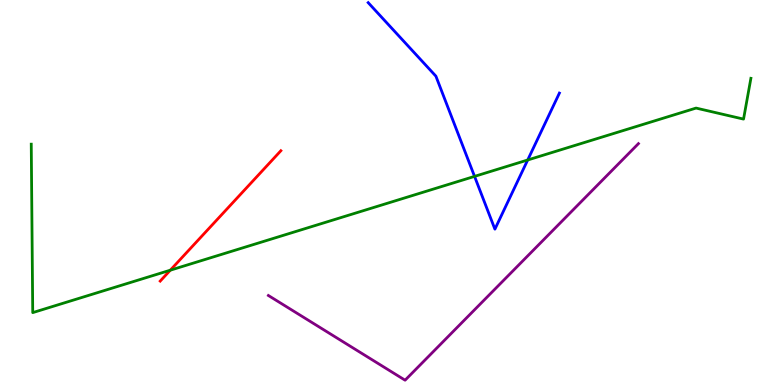[{'lines': ['blue', 'red'], 'intersections': []}, {'lines': ['green', 'red'], 'intersections': [{'x': 2.2, 'y': 2.98}]}, {'lines': ['purple', 'red'], 'intersections': []}, {'lines': ['blue', 'green'], 'intersections': [{'x': 6.12, 'y': 5.42}, {'x': 6.81, 'y': 5.84}]}, {'lines': ['blue', 'purple'], 'intersections': []}, {'lines': ['green', 'purple'], 'intersections': []}]